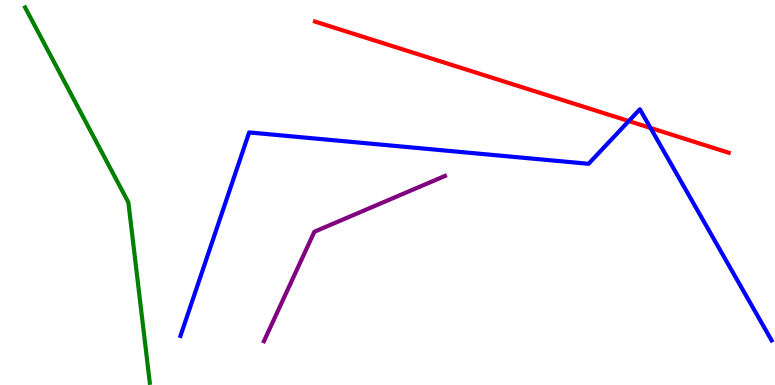[{'lines': ['blue', 'red'], 'intersections': [{'x': 8.11, 'y': 6.86}, {'x': 8.39, 'y': 6.68}]}, {'lines': ['green', 'red'], 'intersections': []}, {'lines': ['purple', 'red'], 'intersections': []}, {'lines': ['blue', 'green'], 'intersections': []}, {'lines': ['blue', 'purple'], 'intersections': []}, {'lines': ['green', 'purple'], 'intersections': []}]